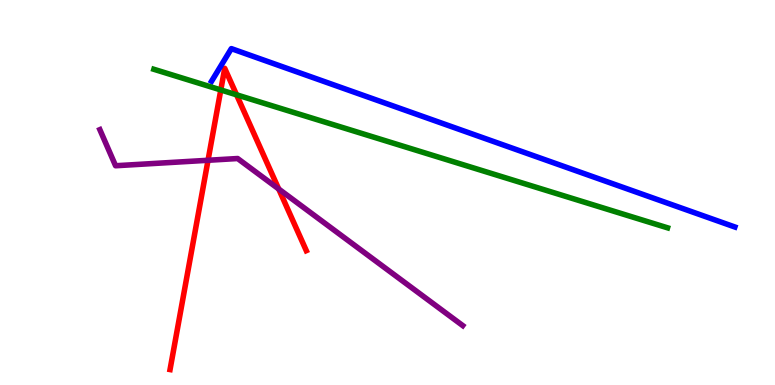[{'lines': ['blue', 'red'], 'intersections': []}, {'lines': ['green', 'red'], 'intersections': [{'x': 2.85, 'y': 7.66}, {'x': 3.05, 'y': 7.54}]}, {'lines': ['purple', 'red'], 'intersections': [{'x': 2.68, 'y': 5.84}, {'x': 3.6, 'y': 5.09}]}, {'lines': ['blue', 'green'], 'intersections': []}, {'lines': ['blue', 'purple'], 'intersections': []}, {'lines': ['green', 'purple'], 'intersections': []}]